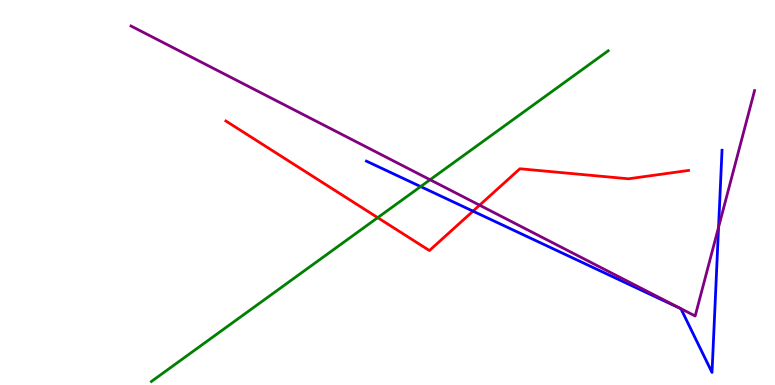[{'lines': ['blue', 'red'], 'intersections': [{'x': 6.1, 'y': 4.52}]}, {'lines': ['green', 'red'], 'intersections': [{'x': 4.87, 'y': 4.35}]}, {'lines': ['purple', 'red'], 'intersections': [{'x': 6.19, 'y': 4.67}]}, {'lines': ['blue', 'green'], 'intersections': [{'x': 5.43, 'y': 5.15}]}, {'lines': ['blue', 'purple'], 'intersections': [{'x': 9.27, 'y': 4.1}]}, {'lines': ['green', 'purple'], 'intersections': [{'x': 5.55, 'y': 5.33}]}]